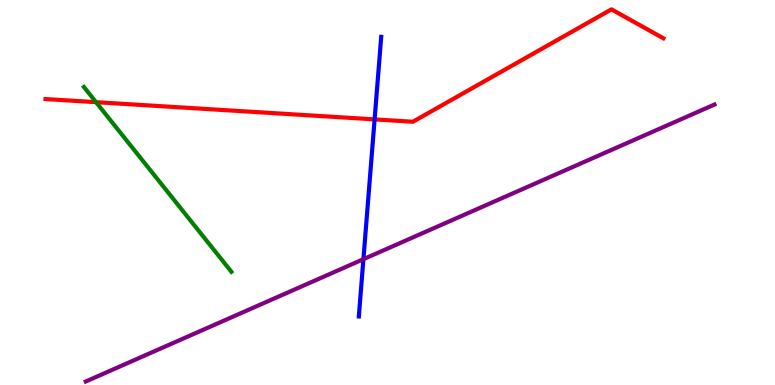[{'lines': ['blue', 'red'], 'intersections': [{'x': 4.83, 'y': 6.9}]}, {'lines': ['green', 'red'], 'intersections': [{'x': 1.24, 'y': 7.35}]}, {'lines': ['purple', 'red'], 'intersections': []}, {'lines': ['blue', 'green'], 'intersections': []}, {'lines': ['blue', 'purple'], 'intersections': [{'x': 4.69, 'y': 3.27}]}, {'lines': ['green', 'purple'], 'intersections': []}]